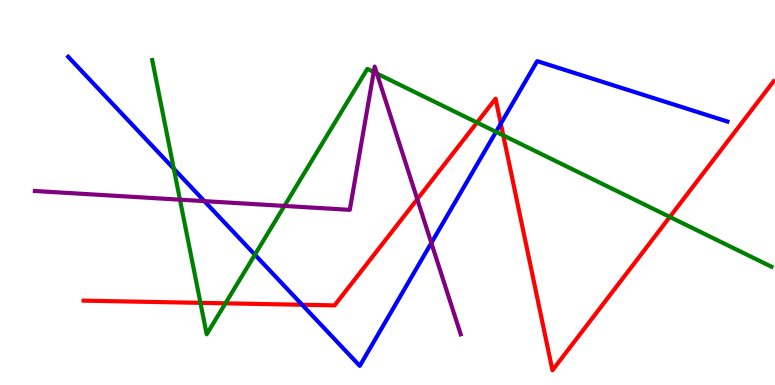[{'lines': ['blue', 'red'], 'intersections': [{'x': 3.9, 'y': 2.08}, {'x': 6.46, 'y': 6.79}]}, {'lines': ['green', 'red'], 'intersections': [{'x': 2.59, 'y': 2.13}, {'x': 2.91, 'y': 2.12}, {'x': 6.15, 'y': 6.82}, {'x': 6.49, 'y': 6.48}, {'x': 8.64, 'y': 4.37}]}, {'lines': ['purple', 'red'], 'intersections': [{'x': 5.38, 'y': 4.83}]}, {'lines': ['blue', 'green'], 'intersections': [{'x': 2.24, 'y': 5.62}, {'x': 3.29, 'y': 3.38}, {'x': 6.4, 'y': 6.58}]}, {'lines': ['blue', 'purple'], 'intersections': [{'x': 2.64, 'y': 4.78}, {'x': 5.57, 'y': 3.69}]}, {'lines': ['green', 'purple'], 'intersections': [{'x': 2.32, 'y': 4.81}, {'x': 3.67, 'y': 4.65}, {'x': 4.82, 'y': 8.13}, {'x': 4.86, 'y': 8.09}]}]